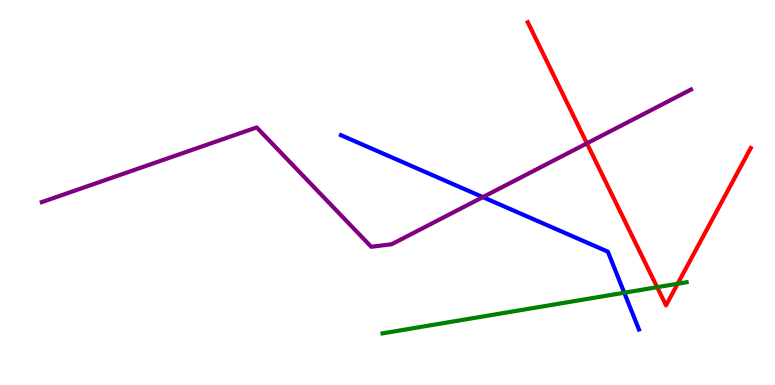[{'lines': ['blue', 'red'], 'intersections': []}, {'lines': ['green', 'red'], 'intersections': [{'x': 8.48, 'y': 2.54}, {'x': 8.74, 'y': 2.63}]}, {'lines': ['purple', 'red'], 'intersections': [{'x': 7.57, 'y': 6.28}]}, {'lines': ['blue', 'green'], 'intersections': [{'x': 8.05, 'y': 2.4}]}, {'lines': ['blue', 'purple'], 'intersections': [{'x': 6.23, 'y': 4.88}]}, {'lines': ['green', 'purple'], 'intersections': []}]